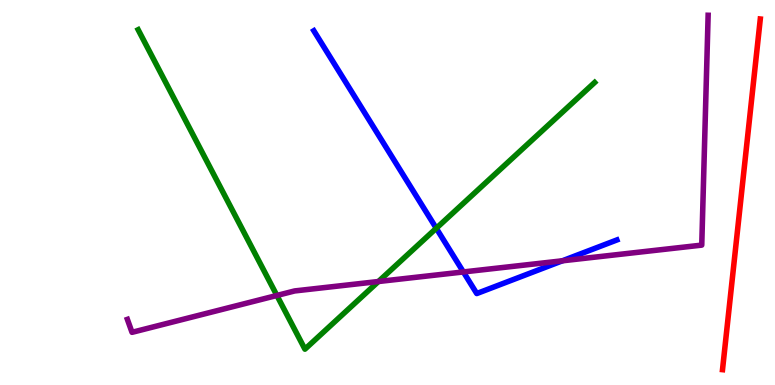[{'lines': ['blue', 'red'], 'intersections': []}, {'lines': ['green', 'red'], 'intersections': []}, {'lines': ['purple', 'red'], 'intersections': []}, {'lines': ['blue', 'green'], 'intersections': [{'x': 5.63, 'y': 4.07}]}, {'lines': ['blue', 'purple'], 'intersections': [{'x': 5.98, 'y': 2.94}, {'x': 7.26, 'y': 3.23}]}, {'lines': ['green', 'purple'], 'intersections': [{'x': 3.57, 'y': 2.33}, {'x': 4.88, 'y': 2.69}]}]